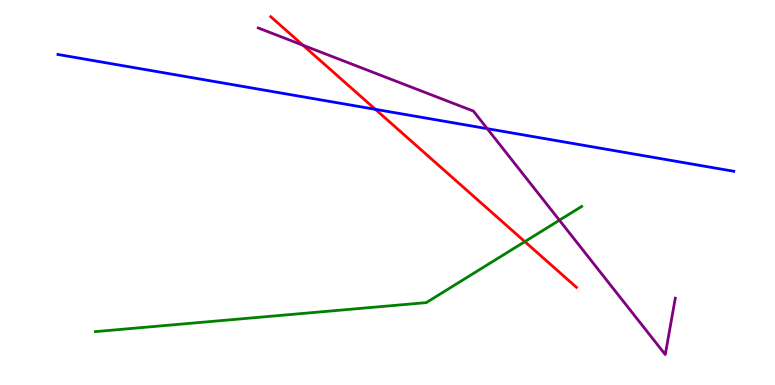[{'lines': ['blue', 'red'], 'intersections': [{'x': 4.84, 'y': 7.16}]}, {'lines': ['green', 'red'], 'intersections': [{'x': 6.77, 'y': 3.72}]}, {'lines': ['purple', 'red'], 'intersections': [{'x': 3.91, 'y': 8.83}]}, {'lines': ['blue', 'green'], 'intersections': []}, {'lines': ['blue', 'purple'], 'intersections': [{'x': 6.29, 'y': 6.66}]}, {'lines': ['green', 'purple'], 'intersections': [{'x': 7.22, 'y': 4.28}]}]